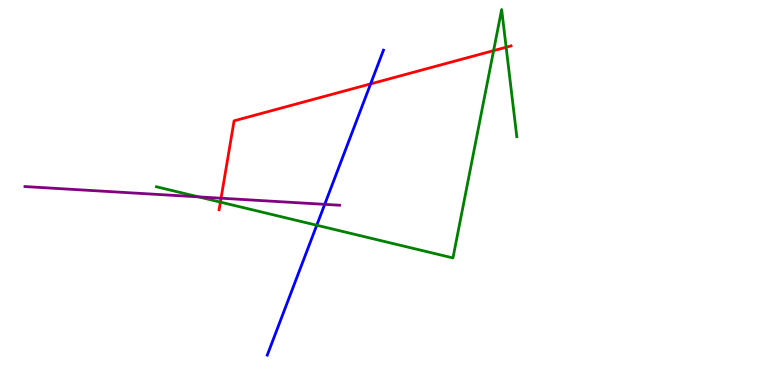[{'lines': ['blue', 'red'], 'intersections': [{'x': 4.78, 'y': 7.82}]}, {'lines': ['green', 'red'], 'intersections': [{'x': 2.84, 'y': 4.75}, {'x': 6.37, 'y': 8.69}, {'x': 6.53, 'y': 8.77}]}, {'lines': ['purple', 'red'], 'intersections': [{'x': 2.85, 'y': 4.85}]}, {'lines': ['blue', 'green'], 'intersections': [{'x': 4.09, 'y': 4.15}]}, {'lines': ['blue', 'purple'], 'intersections': [{'x': 4.19, 'y': 4.69}]}, {'lines': ['green', 'purple'], 'intersections': [{'x': 2.56, 'y': 4.89}]}]